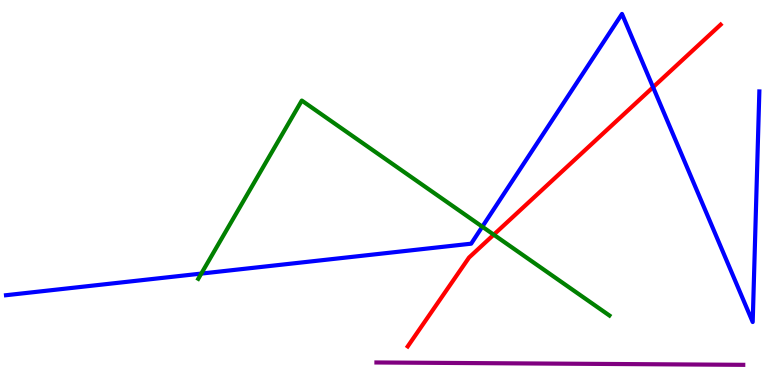[{'lines': ['blue', 'red'], 'intersections': [{'x': 8.43, 'y': 7.74}]}, {'lines': ['green', 'red'], 'intersections': [{'x': 6.37, 'y': 3.9}]}, {'lines': ['purple', 'red'], 'intersections': []}, {'lines': ['blue', 'green'], 'intersections': [{'x': 2.6, 'y': 2.89}, {'x': 6.22, 'y': 4.11}]}, {'lines': ['blue', 'purple'], 'intersections': []}, {'lines': ['green', 'purple'], 'intersections': []}]